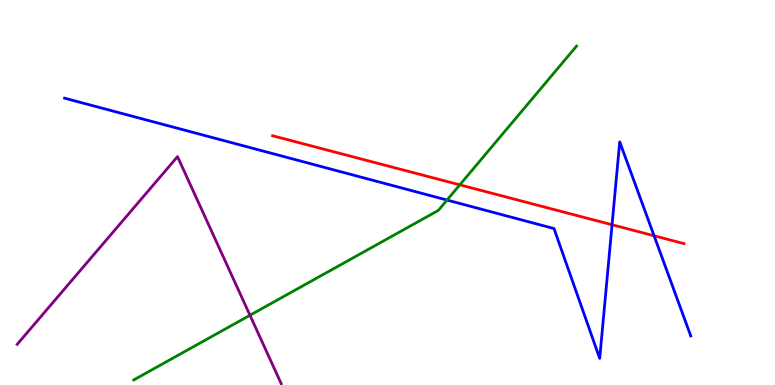[{'lines': ['blue', 'red'], 'intersections': [{'x': 7.9, 'y': 4.16}, {'x': 8.44, 'y': 3.88}]}, {'lines': ['green', 'red'], 'intersections': [{'x': 5.93, 'y': 5.2}]}, {'lines': ['purple', 'red'], 'intersections': []}, {'lines': ['blue', 'green'], 'intersections': [{'x': 5.77, 'y': 4.8}]}, {'lines': ['blue', 'purple'], 'intersections': []}, {'lines': ['green', 'purple'], 'intersections': [{'x': 3.23, 'y': 1.81}]}]